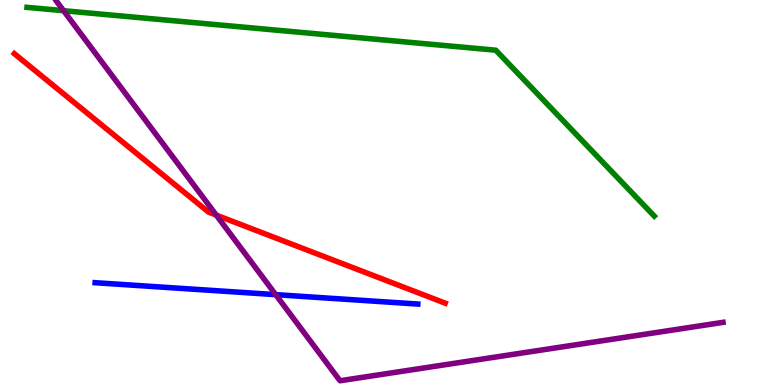[{'lines': ['blue', 'red'], 'intersections': []}, {'lines': ['green', 'red'], 'intersections': []}, {'lines': ['purple', 'red'], 'intersections': [{'x': 2.79, 'y': 4.41}]}, {'lines': ['blue', 'green'], 'intersections': []}, {'lines': ['blue', 'purple'], 'intersections': [{'x': 3.56, 'y': 2.35}]}, {'lines': ['green', 'purple'], 'intersections': [{'x': 0.82, 'y': 9.72}]}]